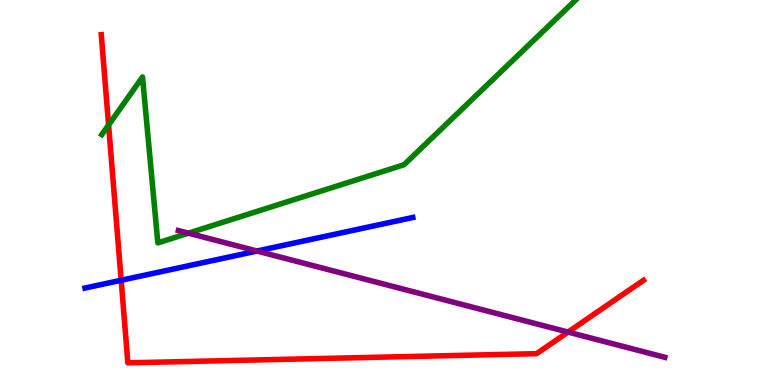[{'lines': ['blue', 'red'], 'intersections': [{'x': 1.56, 'y': 2.72}]}, {'lines': ['green', 'red'], 'intersections': [{'x': 1.4, 'y': 6.75}]}, {'lines': ['purple', 'red'], 'intersections': [{'x': 7.33, 'y': 1.37}]}, {'lines': ['blue', 'green'], 'intersections': []}, {'lines': ['blue', 'purple'], 'intersections': [{'x': 3.32, 'y': 3.48}]}, {'lines': ['green', 'purple'], 'intersections': [{'x': 2.43, 'y': 3.94}]}]